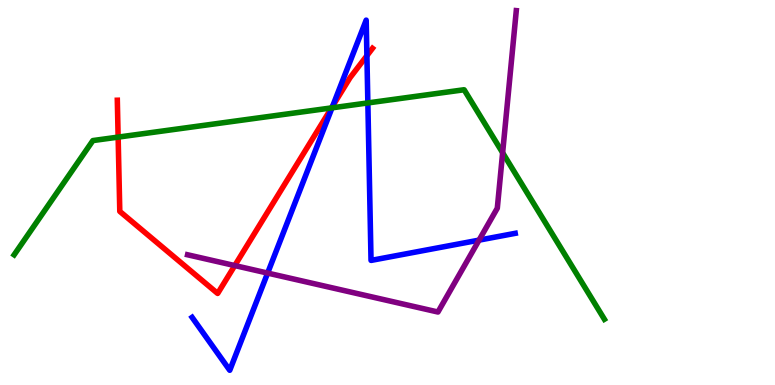[{'lines': ['blue', 'red'], 'intersections': [{'x': 4.29, 'y': 7.25}, {'x': 4.73, 'y': 8.55}]}, {'lines': ['green', 'red'], 'intersections': [{'x': 1.52, 'y': 6.44}, {'x': 4.28, 'y': 7.2}]}, {'lines': ['purple', 'red'], 'intersections': [{'x': 3.03, 'y': 3.1}]}, {'lines': ['blue', 'green'], 'intersections': [{'x': 4.28, 'y': 7.2}, {'x': 4.75, 'y': 7.33}]}, {'lines': ['blue', 'purple'], 'intersections': [{'x': 3.45, 'y': 2.91}, {'x': 6.18, 'y': 3.76}]}, {'lines': ['green', 'purple'], 'intersections': [{'x': 6.49, 'y': 6.03}]}]